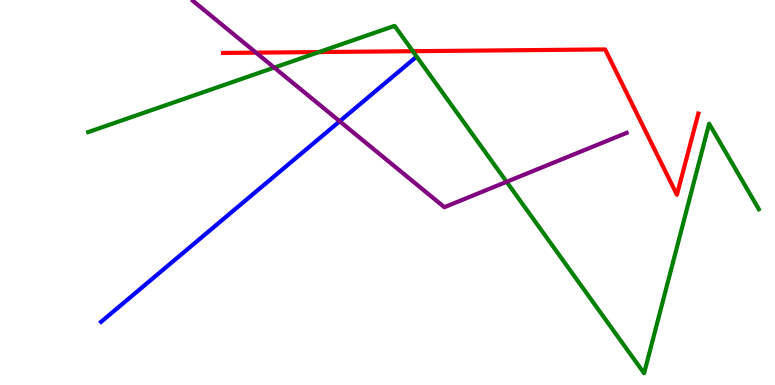[{'lines': ['blue', 'red'], 'intersections': []}, {'lines': ['green', 'red'], 'intersections': [{'x': 4.12, 'y': 8.65}, {'x': 5.33, 'y': 8.67}]}, {'lines': ['purple', 'red'], 'intersections': [{'x': 3.3, 'y': 8.63}]}, {'lines': ['blue', 'green'], 'intersections': []}, {'lines': ['blue', 'purple'], 'intersections': [{'x': 4.38, 'y': 6.85}]}, {'lines': ['green', 'purple'], 'intersections': [{'x': 3.54, 'y': 8.24}, {'x': 6.54, 'y': 5.28}]}]